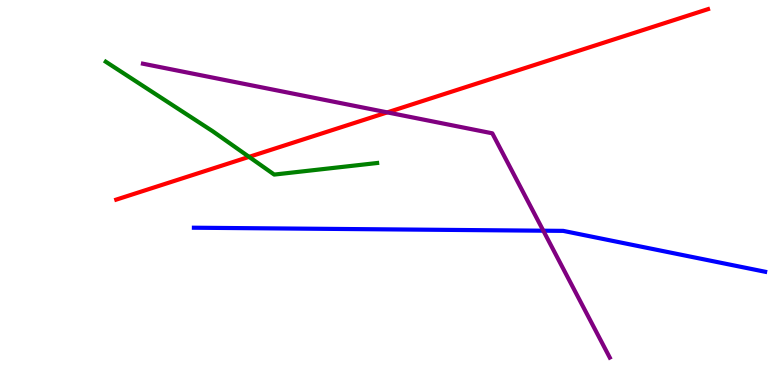[{'lines': ['blue', 'red'], 'intersections': []}, {'lines': ['green', 'red'], 'intersections': [{'x': 3.21, 'y': 5.93}]}, {'lines': ['purple', 'red'], 'intersections': [{'x': 5.0, 'y': 7.08}]}, {'lines': ['blue', 'green'], 'intersections': []}, {'lines': ['blue', 'purple'], 'intersections': [{'x': 7.01, 'y': 4.01}]}, {'lines': ['green', 'purple'], 'intersections': []}]